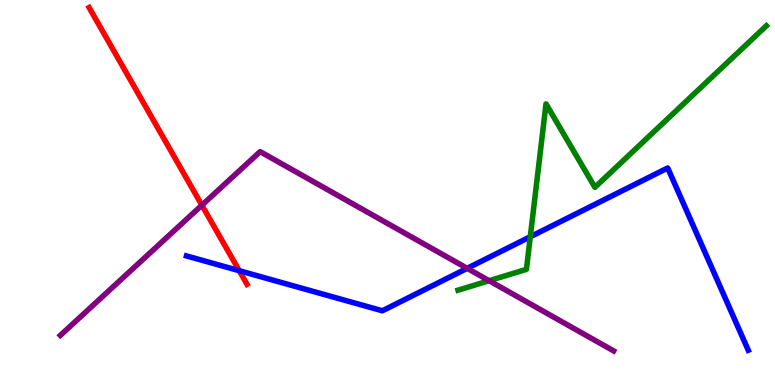[{'lines': ['blue', 'red'], 'intersections': [{'x': 3.09, 'y': 2.97}]}, {'lines': ['green', 'red'], 'intersections': []}, {'lines': ['purple', 'red'], 'intersections': [{'x': 2.6, 'y': 4.67}]}, {'lines': ['blue', 'green'], 'intersections': [{'x': 6.84, 'y': 3.85}]}, {'lines': ['blue', 'purple'], 'intersections': [{'x': 6.03, 'y': 3.03}]}, {'lines': ['green', 'purple'], 'intersections': [{'x': 6.31, 'y': 2.71}]}]